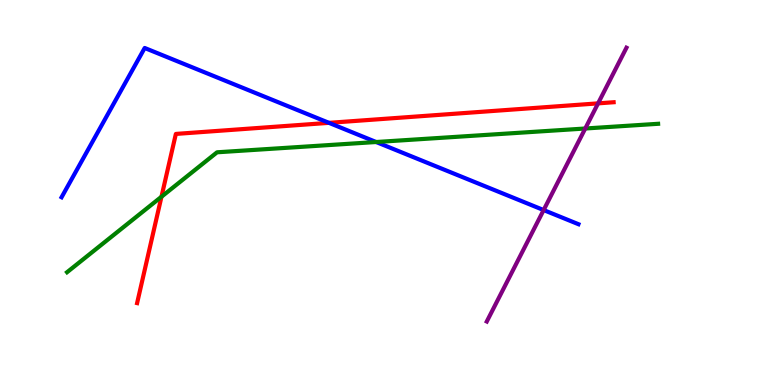[{'lines': ['blue', 'red'], 'intersections': [{'x': 4.24, 'y': 6.81}]}, {'lines': ['green', 'red'], 'intersections': [{'x': 2.08, 'y': 4.89}]}, {'lines': ['purple', 'red'], 'intersections': [{'x': 7.72, 'y': 7.32}]}, {'lines': ['blue', 'green'], 'intersections': [{'x': 4.85, 'y': 6.31}]}, {'lines': ['blue', 'purple'], 'intersections': [{'x': 7.01, 'y': 4.54}]}, {'lines': ['green', 'purple'], 'intersections': [{'x': 7.55, 'y': 6.66}]}]